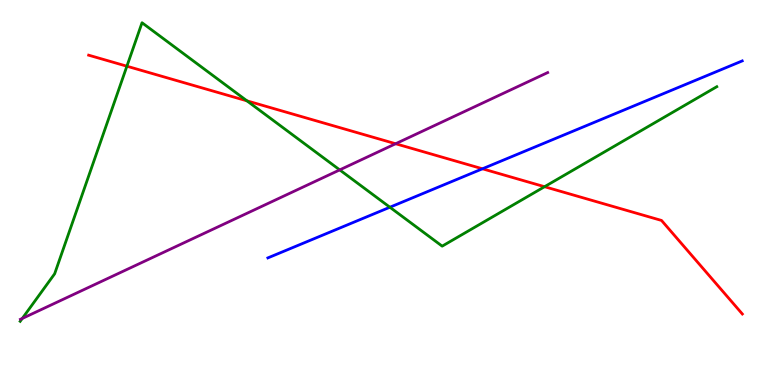[{'lines': ['blue', 'red'], 'intersections': [{'x': 6.23, 'y': 5.62}]}, {'lines': ['green', 'red'], 'intersections': [{'x': 1.64, 'y': 8.28}, {'x': 3.19, 'y': 7.38}, {'x': 7.03, 'y': 5.15}]}, {'lines': ['purple', 'red'], 'intersections': [{'x': 5.1, 'y': 6.27}]}, {'lines': ['blue', 'green'], 'intersections': [{'x': 5.03, 'y': 4.62}]}, {'lines': ['blue', 'purple'], 'intersections': []}, {'lines': ['green', 'purple'], 'intersections': [{'x': 0.287, 'y': 1.73}, {'x': 4.38, 'y': 5.59}]}]